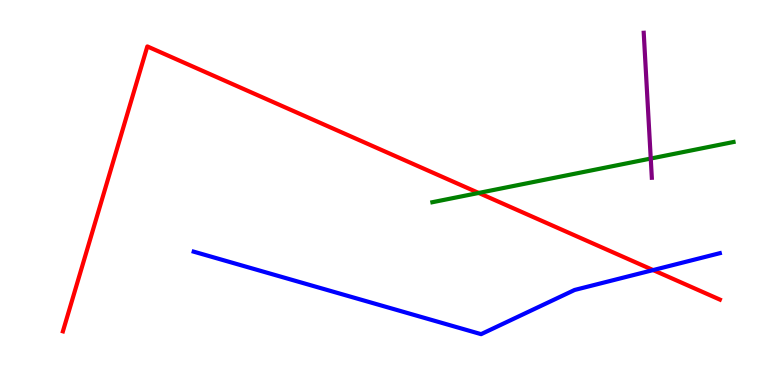[{'lines': ['blue', 'red'], 'intersections': [{'x': 8.43, 'y': 2.98}]}, {'lines': ['green', 'red'], 'intersections': [{'x': 6.18, 'y': 4.99}]}, {'lines': ['purple', 'red'], 'intersections': []}, {'lines': ['blue', 'green'], 'intersections': []}, {'lines': ['blue', 'purple'], 'intersections': []}, {'lines': ['green', 'purple'], 'intersections': [{'x': 8.4, 'y': 5.88}]}]